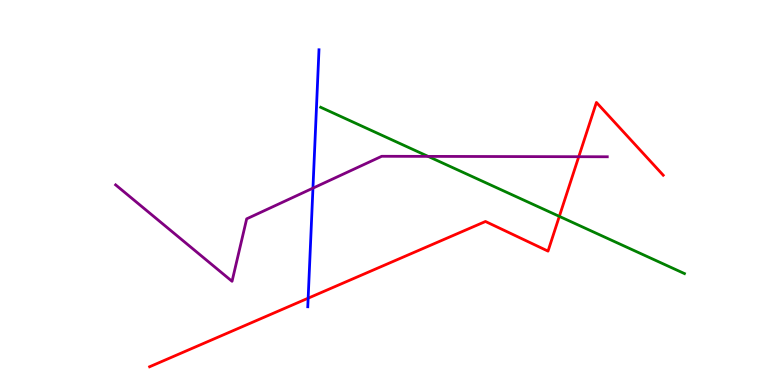[{'lines': ['blue', 'red'], 'intersections': [{'x': 3.98, 'y': 2.25}]}, {'lines': ['green', 'red'], 'intersections': [{'x': 7.22, 'y': 4.38}]}, {'lines': ['purple', 'red'], 'intersections': [{'x': 7.47, 'y': 5.93}]}, {'lines': ['blue', 'green'], 'intersections': []}, {'lines': ['blue', 'purple'], 'intersections': [{'x': 4.04, 'y': 5.11}]}, {'lines': ['green', 'purple'], 'intersections': [{'x': 5.52, 'y': 5.94}]}]